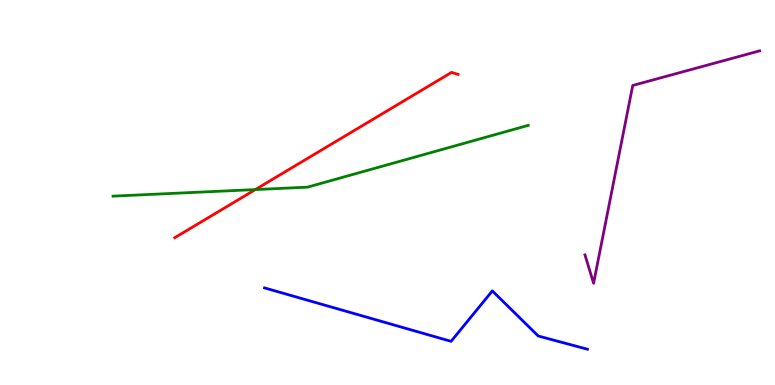[{'lines': ['blue', 'red'], 'intersections': []}, {'lines': ['green', 'red'], 'intersections': [{'x': 3.29, 'y': 5.08}]}, {'lines': ['purple', 'red'], 'intersections': []}, {'lines': ['blue', 'green'], 'intersections': []}, {'lines': ['blue', 'purple'], 'intersections': []}, {'lines': ['green', 'purple'], 'intersections': []}]